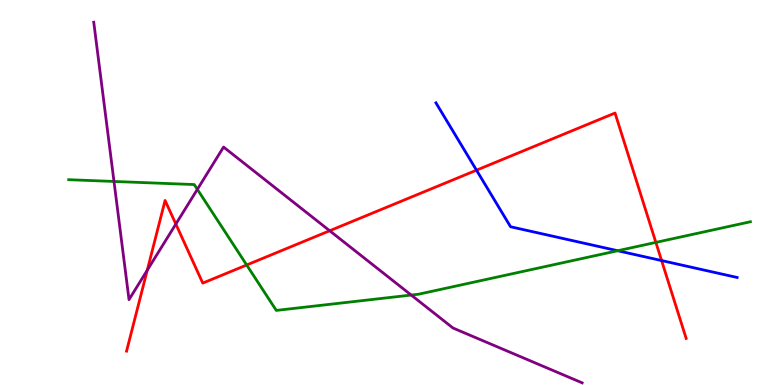[{'lines': ['blue', 'red'], 'intersections': [{'x': 6.15, 'y': 5.58}, {'x': 8.54, 'y': 3.23}]}, {'lines': ['green', 'red'], 'intersections': [{'x': 3.18, 'y': 3.12}, {'x': 8.46, 'y': 3.7}]}, {'lines': ['purple', 'red'], 'intersections': [{'x': 1.9, 'y': 2.98}, {'x': 2.27, 'y': 4.18}, {'x': 4.25, 'y': 4.01}]}, {'lines': ['blue', 'green'], 'intersections': [{'x': 7.97, 'y': 3.49}]}, {'lines': ['blue', 'purple'], 'intersections': []}, {'lines': ['green', 'purple'], 'intersections': [{'x': 1.47, 'y': 5.29}, {'x': 2.55, 'y': 5.08}, {'x': 5.31, 'y': 2.34}]}]